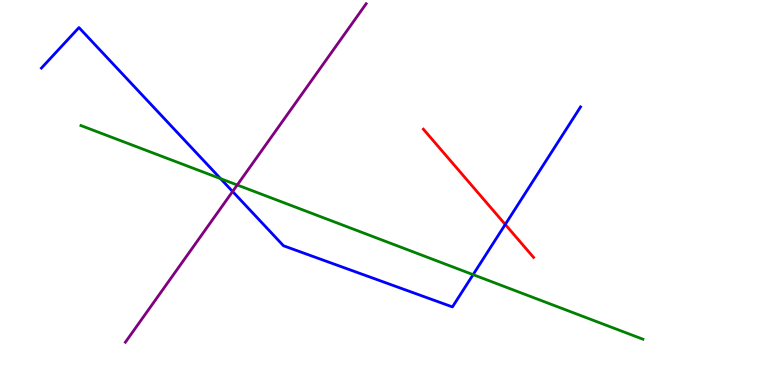[{'lines': ['blue', 'red'], 'intersections': [{'x': 6.52, 'y': 4.17}]}, {'lines': ['green', 'red'], 'intersections': []}, {'lines': ['purple', 'red'], 'intersections': []}, {'lines': ['blue', 'green'], 'intersections': [{'x': 2.85, 'y': 5.36}, {'x': 6.1, 'y': 2.87}]}, {'lines': ['blue', 'purple'], 'intersections': [{'x': 3.0, 'y': 5.03}]}, {'lines': ['green', 'purple'], 'intersections': [{'x': 3.06, 'y': 5.2}]}]